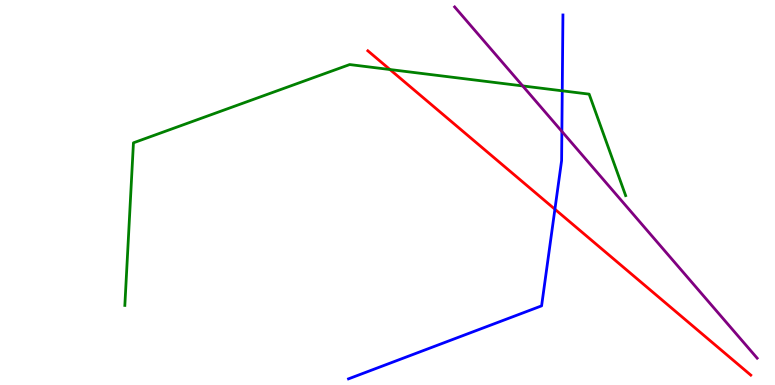[{'lines': ['blue', 'red'], 'intersections': [{'x': 7.16, 'y': 4.57}]}, {'lines': ['green', 'red'], 'intersections': [{'x': 5.03, 'y': 8.19}]}, {'lines': ['purple', 'red'], 'intersections': []}, {'lines': ['blue', 'green'], 'intersections': [{'x': 7.25, 'y': 7.64}]}, {'lines': ['blue', 'purple'], 'intersections': [{'x': 7.25, 'y': 6.59}]}, {'lines': ['green', 'purple'], 'intersections': [{'x': 6.74, 'y': 7.77}]}]